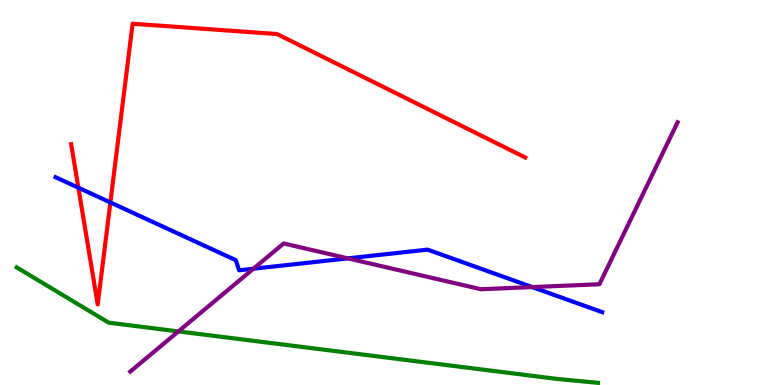[{'lines': ['blue', 'red'], 'intersections': [{'x': 1.01, 'y': 5.12}, {'x': 1.42, 'y': 4.74}]}, {'lines': ['green', 'red'], 'intersections': []}, {'lines': ['purple', 'red'], 'intersections': []}, {'lines': ['blue', 'green'], 'intersections': []}, {'lines': ['blue', 'purple'], 'intersections': [{'x': 3.27, 'y': 3.02}, {'x': 4.49, 'y': 3.29}, {'x': 6.87, 'y': 2.54}]}, {'lines': ['green', 'purple'], 'intersections': [{'x': 2.3, 'y': 1.39}]}]